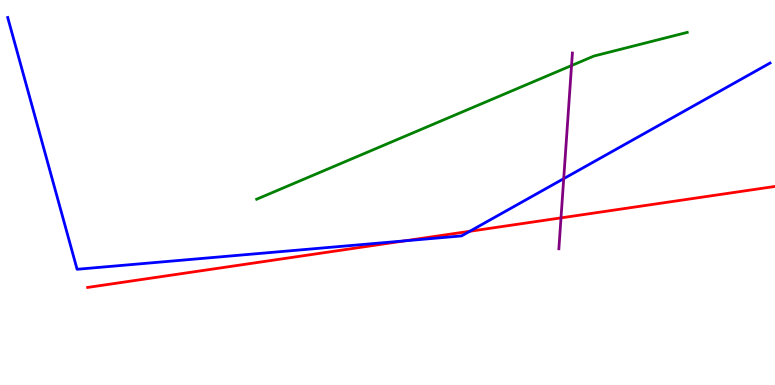[{'lines': ['blue', 'red'], 'intersections': [{'x': 5.22, 'y': 3.74}, {'x': 6.06, 'y': 3.99}]}, {'lines': ['green', 'red'], 'intersections': []}, {'lines': ['purple', 'red'], 'intersections': [{'x': 7.24, 'y': 4.34}]}, {'lines': ['blue', 'green'], 'intersections': []}, {'lines': ['blue', 'purple'], 'intersections': [{'x': 7.27, 'y': 5.36}]}, {'lines': ['green', 'purple'], 'intersections': [{'x': 7.37, 'y': 8.3}]}]